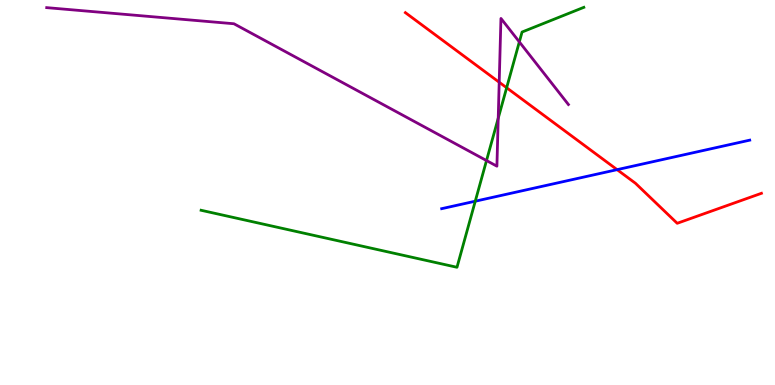[{'lines': ['blue', 'red'], 'intersections': [{'x': 7.96, 'y': 5.59}]}, {'lines': ['green', 'red'], 'intersections': [{'x': 6.54, 'y': 7.72}]}, {'lines': ['purple', 'red'], 'intersections': [{'x': 6.44, 'y': 7.86}]}, {'lines': ['blue', 'green'], 'intersections': [{'x': 6.13, 'y': 4.77}]}, {'lines': ['blue', 'purple'], 'intersections': []}, {'lines': ['green', 'purple'], 'intersections': [{'x': 6.28, 'y': 5.83}, {'x': 6.43, 'y': 6.93}, {'x': 6.7, 'y': 8.91}]}]